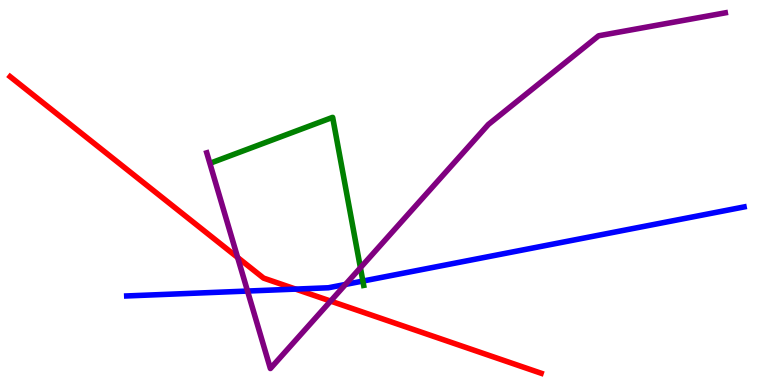[{'lines': ['blue', 'red'], 'intersections': [{'x': 3.81, 'y': 2.49}]}, {'lines': ['green', 'red'], 'intersections': []}, {'lines': ['purple', 'red'], 'intersections': [{'x': 3.07, 'y': 3.31}, {'x': 4.27, 'y': 2.18}]}, {'lines': ['blue', 'green'], 'intersections': [{'x': 4.68, 'y': 2.7}]}, {'lines': ['blue', 'purple'], 'intersections': [{'x': 3.19, 'y': 2.44}, {'x': 4.46, 'y': 2.61}]}, {'lines': ['green', 'purple'], 'intersections': [{'x': 4.65, 'y': 3.05}]}]